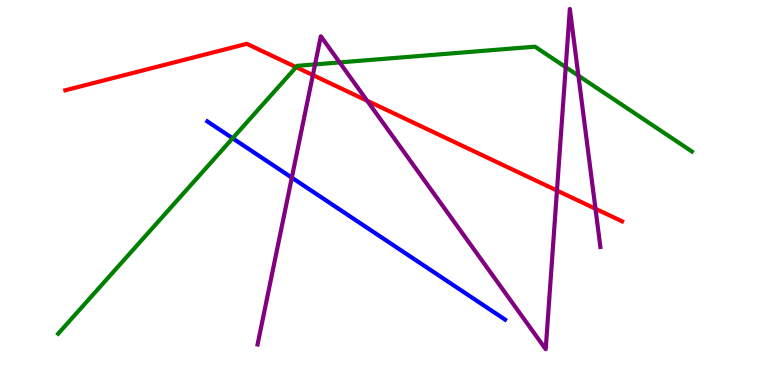[{'lines': ['blue', 'red'], 'intersections': []}, {'lines': ['green', 'red'], 'intersections': [{'x': 3.82, 'y': 8.26}]}, {'lines': ['purple', 'red'], 'intersections': [{'x': 4.04, 'y': 8.05}, {'x': 4.74, 'y': 7.38}, {'x': 7.19, 'y': 5.05}, {'x': 7.68, 'y': 4.58}]}, {'lines': ['blue', 'green'], 'intersections': [{'x': 3.0, 'y': 6.41}]}, {'lines': ['blue', 'purple'], 'intersections': [{'x': 3.77, 'y': 5.39}]}, {'lines': ['green', 'purple'], 'intersections': [{'x': 4.07, 'y': 8.33}, {'x': 4.38, 'y': 8.38}, {'x': 7.3, 'y': 8.25}, {'x': 7.46, 'y': 8.03}]}]